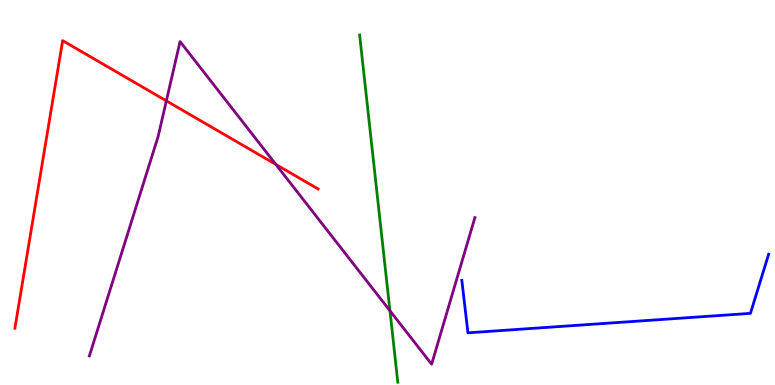[{'lines': ['blue', 'red'], 'intersections': []}, {'lines': ['green', 'red'], 'intersections': []}, {'lines': ['purple', 'red'], 'intersections': [{'x': 2.15, 'y': 7.38}, {'x': 3.56, 'y': 5.73}]}, {'lines': ['blue', 'green'], 'intersections': []}, {'lines': ['blue', 'purple'], 'intersections': []}, {'lines': ['green', 'purple'], 'intersections': [{'x': 5.03, 'y': 1.93}]}]